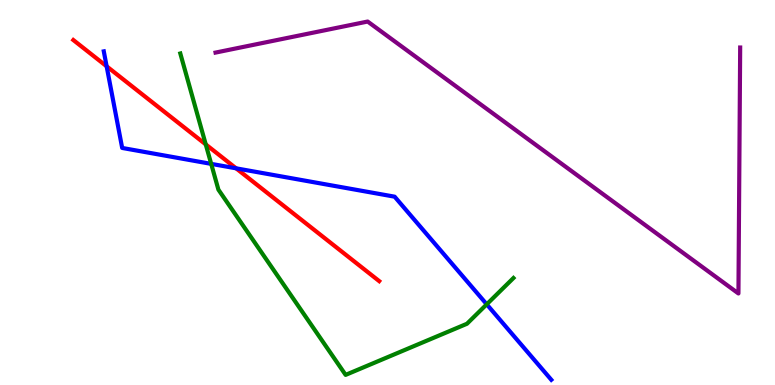[{'lines': ['blue', 'red'], 'intersections': [{'x': 1.38, 'y': 8.28}, {'x': 3.05, 'y': 5.63}]}, {'lines': ['green', 'red'], 'intersections': [{'x': 2.65, 'y': 6.25}]}, {'lines': ['purple', 'red'], 'intersections': []}, {'lines': ['blue', 'green'], 'intersections': [{'x': 2.73, 'y': 5.74}, {'x': 6.28, 'y': 2.1}]}, {'lines': ['blue', 'purple'], 'intersections': []}, {'lines': ['green', 'purple'], 'intersections': []}]